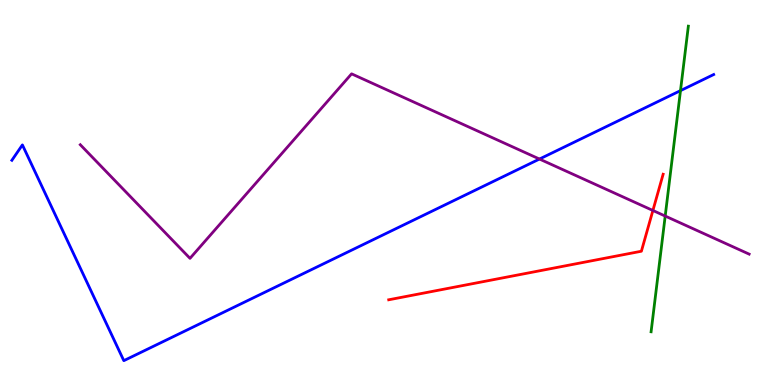[{'lines': ['blue', 'red'], 'intersections': []}, {'lines': ['green', 'red'], 'intersections': []}, {'lines': ['purple', 'red'], 'intersections': [{'x': 8.42, 'y': 4.53}]}, {'lines': ['blue', 'green'], 'intersections': [{'x': 8.78, 'y': 7.65}]}, {'lines': ['blue', 'purple'], 'intersections': [{'x': 6.96, 'y': 5.87}]}, {'lines': ['green', 'purple'], 'intersections': [{'x': 8.58, 'y': 4.39}]}]